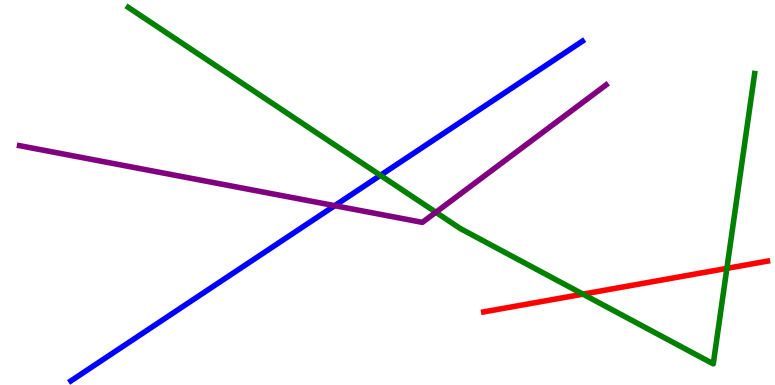[{'lines': ['blue', 'red'], 'intersections': []}, {'lines': ['green', 'red'], 'intersections': [{'x': 7.52, 'y': 2.36}, {'x': 9.38, 'y': 3.03}]}, {'lines': ['purple', 'red'], 'intersections': []}, {'lines': ['blue', 'green'], 'intersections': [{'x': 4.91, 'y': 5.45}]}, {'lines': ['blue', 'purple'], 'intersections': [{'x': 4.32, 'y': 4.66}]}, {'lines': ['green', 'purple'], 'intersections': [{'x': 5.62, 'y': 4.49}]}]